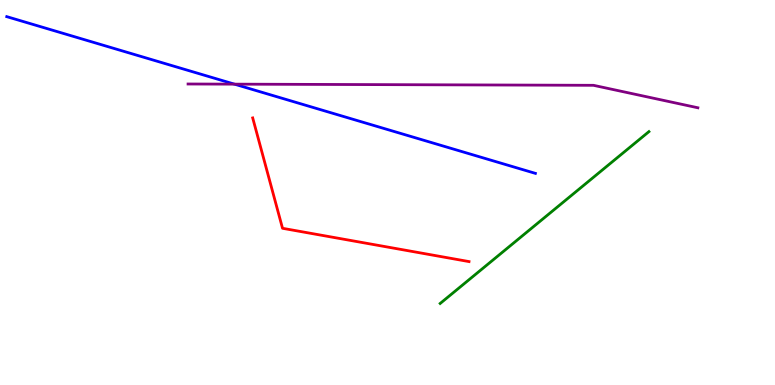[{'lines': ['blue', 'red'], 'intersections': []}, {'lines': ['green', 'red'], 'intersections': []}, {'lines': ['purple', 'red'], 'intersections': []}, {'lines': ['blue', 'green'], 'intersections': []}, {'lines': ['blue', 'purple'], 'intersections': [{'x': 3.03, 'y': 7.81}]}, {'lines': ['green', 'purple'], 'intersections': []}]